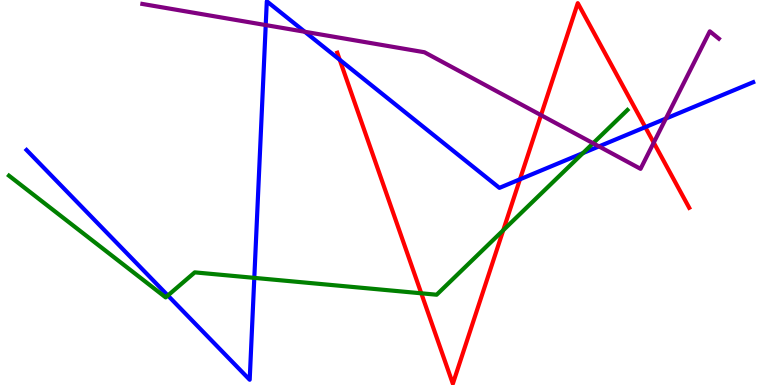[{'lines': ['blue', 'red'], 'intersections': [{'x': 4.38, 'y': 8.45}, {'x': 6.71, 'y': 5.34}, {'x': 8.33, 'y': 6.7}]}, {'lines': ['green', 'red'], 'intersections': [{'x': 5.44, 'y': 2.38}, {'x': 6.49, 'y': 4.02}]}, {'lines': ['purple', 'red'], 'intersections': [{'x': 6.98, 'y': 7.01}, {'x': 8.44, 'y': 6.29}]}, {'lines': ['blue', 'green'], 'intersections': [{'x': 2.17, 'y': 2.32}, {'x': 3.28, 'y': 2.78}, {'x': 7.52, 'y': 6.02}]}, {'lines': ['blue', 'purple'], 'intersections': [{'x': 3.43, 'y': 9.35}, {'x': 3.93, 'y': 9.17}, {'x': 7.73, 'y': 6.2}, {'x': 8.59, 'y': 6.92}]}, {'lines': ['green', 'purple'], 'intersections': [{'x': 7.65, 'y': 6.28}]}]